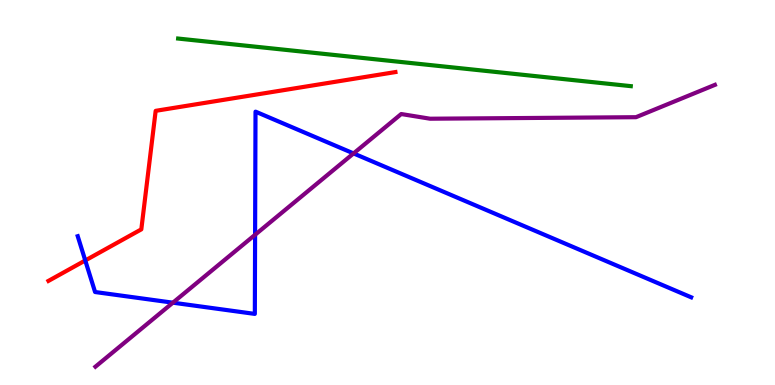[{'lines': ['blue', 'red'], 'intersections': [{'x': 1.1, 'y': 3.23}]}, {'lines': ['green', 'red'], 'intersections': []}, {'lines': ['purple', 'red'], 'intersections': []}, {'lines': ['blue', 'green'], 'intersections': []}, {'lines': ['blue', 'purple'], 'intersections': [{'x': 2.23, 'y': 2.14}, {'x': 3.29, 'y': 3.9}, {'x': 4.56, 'y': 6.02}]}, {'lines': ['green', 'purple'], 'intersections': []}]